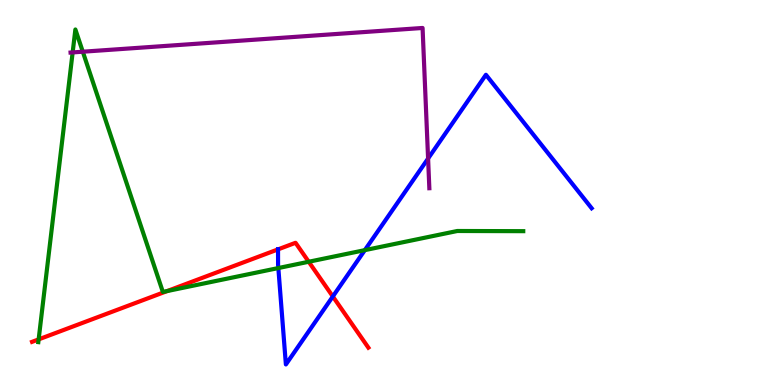[{'lines': ['blue', 'red'], 'intersections': [{'x': 3.59, 'y': 3.52}, {'x': 4.29, 'y': 2.3}]}, {'lines': ['green', 'red'], 'intersections': [{'x': 0.499, 'y': 1.18}, {'x': 2.16, 'y': 2.44}, {'x': 3.98, 'y': 3.2}]}, {'lines': ['purple', 'red'], 'intersections': []}, {'lines': ['blue', 'green'], 'intersections': [{'x': 3.59, 'y': 3.04}, {'x': 4.71, 'y': 3.5}]}, {'lines': ['blue', 'purple'], 'intersections': [{'x': 5.52, 'y': 5.88}]}, {'lines': ['green', 'purple'], 'intersections': [{'x': 0.937, 'y': 8.64}, {'x': 1.07, 'y': 8.66}]}]